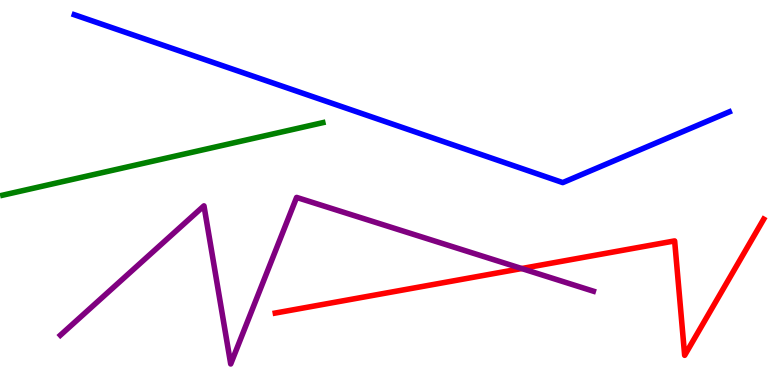[{'lines': ['blue', 'red'], 'intersections': []}, {'lines': ['green', 'red'], 'intersections': []}, {'lines': ['purple', 'red'], 'intersections': [{'x': 6.73, 'y': 3.03}]}, {'lines': ['blue', 'green'], 'intersections': []}, {'lines': ['blue', 'purple'], 'intersections': []}, {'lines': ['green', 'purple'], 'intersections': []}]